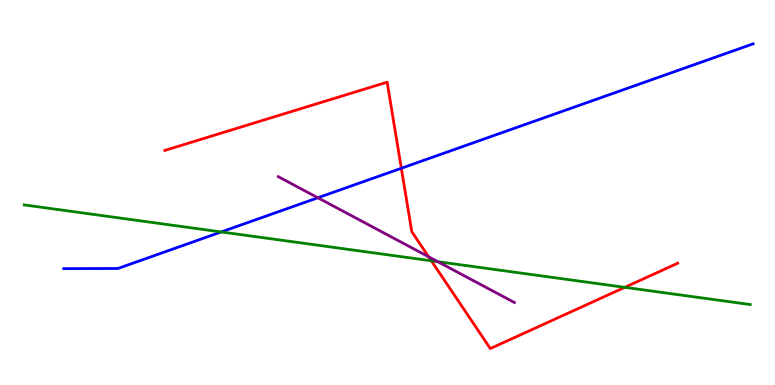[{'lines': ['blue', 'red'], 'intersections': [{'x': 5.18, 'y': 5.63}]}, {'lines': ['green', 'red'], 'intersections': [{'x': 5.57, 'y': 3.23}, {'x': 8.06, 'y': 2.54}]}, {'lines': ['purple', 'red'], 'intersections': [{'x': 5.53, 'y': 3.33}]}, {'lines': ['blue', 'green'], 'intersections': [{'x': 2.85, 'y': 3.98}]}, {'lines': ['blue', 'purple'], 'intersections': [{'x': 4.1, 'y': 4.86}]}, {'lines': ['green', 'purple'], 'intersections': [{'x': 5.65, 'y': 3.2}]}]